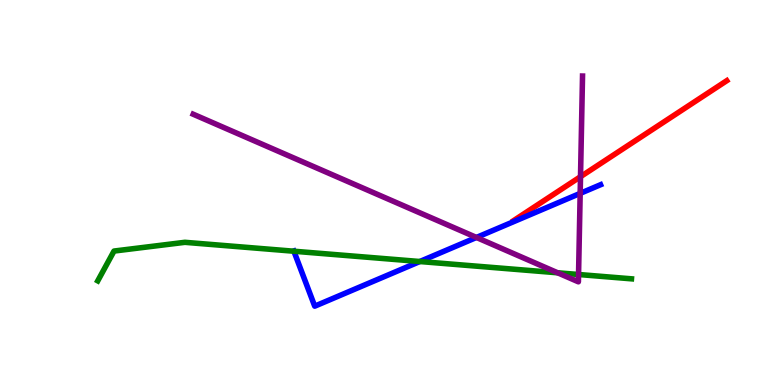[{'lines': ['blue', 'red'], 'intersections': []}, {'lines': ['green', 'red'], 'intersections': []}, {'lines': ['purple', 'red'], 'intersections': [{'x': 7.49, 'y': 5.41}]}, {'lines': ['blue', 'green'], 'intersections': [{'x': 3.79, 'y': 3.47}, {'x': 5.42, 'y': 3.21}]}, {'lines': ['blue', 'purple'], 'intersections': [{'x': 6.15, 'y': 3.83}, {'x': 7.49, 'y': 4.98}]}, {'lines': ['green', 'purple'], 'intersections': [{'x': 7.2, 'y': 2.91}, {'x': 7.47, 'y': 2.87}]}]